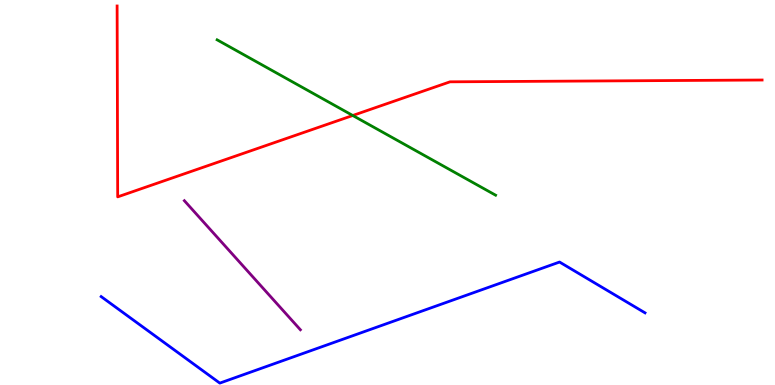[{'lines': ['blue', 'red'], 'intersections': []}, {'lines': ['green', 'red'], 'intersections': [{'x': 4.55, 'y': 7.0}]}, {'lines': ['purple', 'red'], 'intersections': []}, {'lines': ['blue', 'green'], 'intersections': []}, {'lines': ['blue', 'purple'], 'intersections': []}, {'lines': ['green', 'purple'], 'intersections': []}]